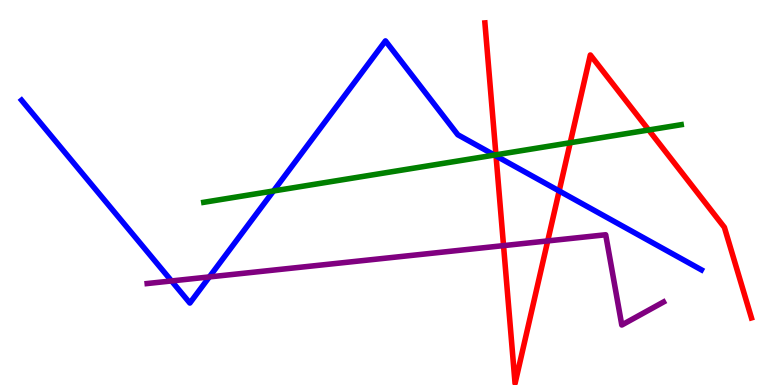[{'lines': ['blue', 'red'], 'intersections': [{'x': 6.4, 'y': 5.95}, {'x': 7.22, 'y': 5.04}]}, {'lines': ['green', 'red'], 'intersections': [{'x': 6.4, 'y': 5.98}, {'x': 7.36, 'y': 6.29}, {'x': 8.37, 'y': 6.62}]}, {'lines': ['purple', 'red'], 'intersections': [{'x': 6.5, 'y': 3.62}, {'x': 7.07, 'y': 3.74}]}, {'lines': ['blue', 'green'], 'intersections': [{'x': 3.53, 'y': 5.04}, {'x': 6.38, 'y': 5.97}]}, {'lines': ['blue', 'purple'], 'intersections': [{'x': 2.21, 'y': 2.7}, {'x': 2.7, 'y': 2.81}]}, {'lines': ['green', 'purple'], 'intersections': []}]